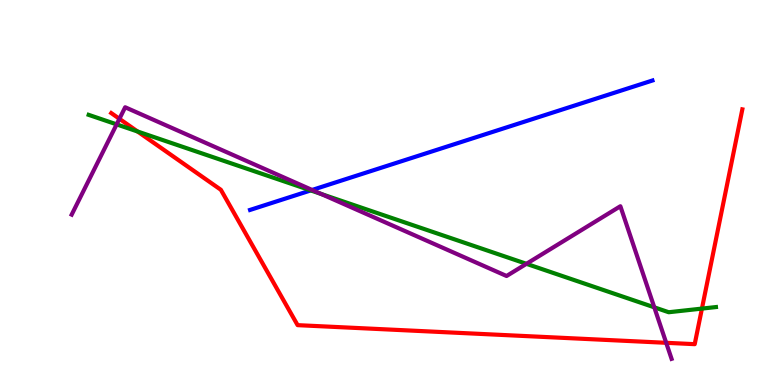[{'lines': ['blue', 'red'], 'intersections': []}, {'lines': ['green', 'red'], 'intersections': [{'x': 1.77, 'y': 6.58}, {'x': 9.06, 'y': 1.98}]}, {'lines': ['purple', 'red'], 'intersections': [{'x': 1.54, 'y': 6.91}, {'x': 8.6, 'y': 1.1}]}, {'lines': ['blue', 'green'], 'intersections': [{'x': 4.01, 'y': 5.05}]}, {'lines': ['blue', 'purple'], 'intersections': [{'x': 4.03, 'y': 5.07}]}, {'lines': ['green', 'purple'], 'intersections': [{'x': 1.51, 'y': 6.77}, {'x': 4.14, 'y': 4.96}, {'x': 6.79, 'y': 3.15}, {'x': 8.44, 'y': 2.02}]}]